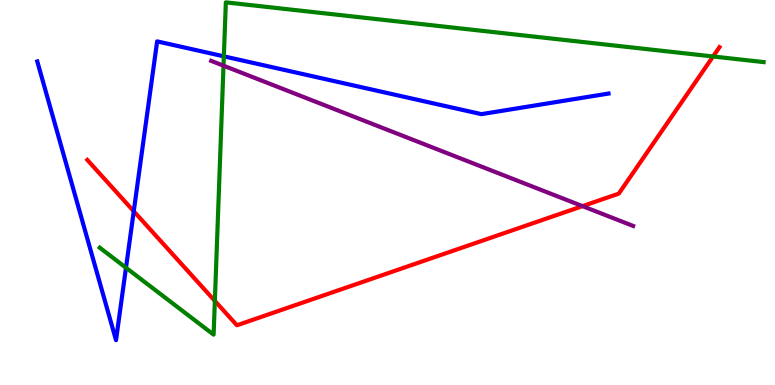[{'lines': ['blue', 'red'], 'intersections': [{'x': 1.73, 'y': 4.51}]}, {'lines': ['green', 'red'], 'intersections': [{'x': 2.77, 'y': 2.18}, {'x': 9.2, 'y': 8.53}]}, {'lines': ['purple', 'red'], 'intersections': [{'x': 7.52, 'y': 4.65}]}, {'lines': ['blue', 'green'], 'intersections': [{'x': 1.63, 'y': 3.05}, {'x': 2.89, 'y': 8.54}]}, {'lines': ['blue', 'purple'], 'intersections': []}, {'lines': ['green', 'purple'], 'intersections': [{'x': 2.88, 'y': 8.29}]}]